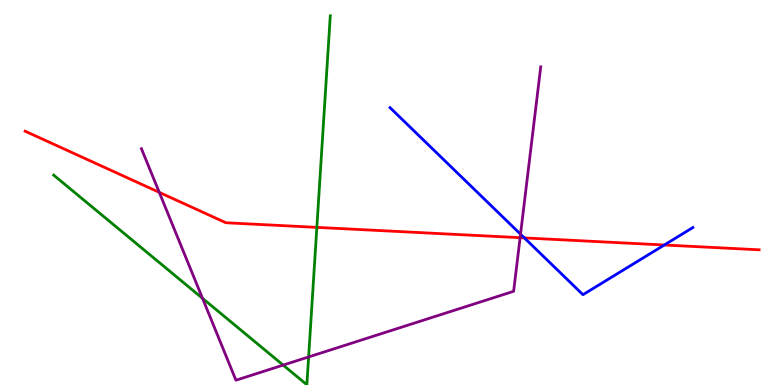[{'lines': ['blue', 'red'], 'intersections': [{'x': 6.77, 'y': 3.82}, {'x': 8.57, 'y': 3.64}]}, {'lines': ['green', 'red'], 'intersections': [{'x': 4.09, 'y': 4.09}]}, {'lines': ['purple', 'red'], 'intersections': [{'x': 2.05, 'y': 5.0}, {'x': 6.71, 'y': 3.83}]}, {'lines': ['blue', 'green'], 'intersections': []}, {'lines': ['blue', 'purple'], 'intersections': [{'x': 6.72, 'y': 3.92}]}, {'lines': ['green', 'purple'], 'intersections': [{'x': 2.61, 'y': 2.25}, {'x': 3.65, 'y': 0.517}, {'x': 3.98, 'y': 0.729}]}]